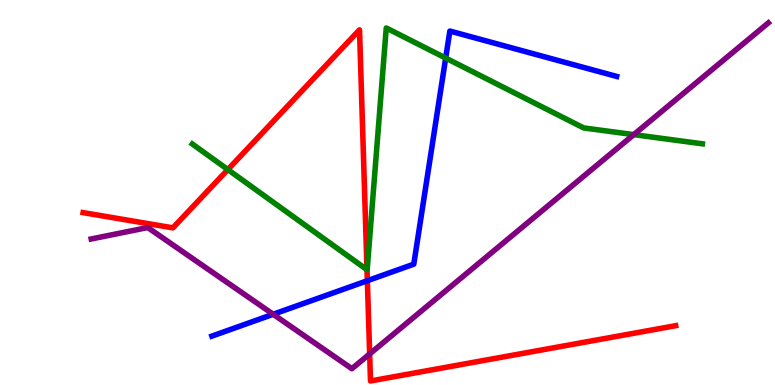[{'lines': ['blue', 'red'], 'intersections': [{'x': 4.74, 'y': 2.71}]}, {'lines': ['green', 'red'], 'intersections': [{'x': 2.94, 'y': 5.6}, {'x': 4.74, 'y': 2.99}]}, {'lines': ['purple', 'red'], 'intersections': [{'x': 4.77, 'y': 0.807}]}, {'lines': ['blue', 'green'], 'intersections': [{'x': 5.75, 'y': 8.49}]}, {'lines': ['blue', 'purple'], 'intersections': [{'x': 3.53, 'y': 1.84}]}, {'lines': ['green', 'purple'], 'intersections': [{'x': 8.18, 'y': 6.5}]}]